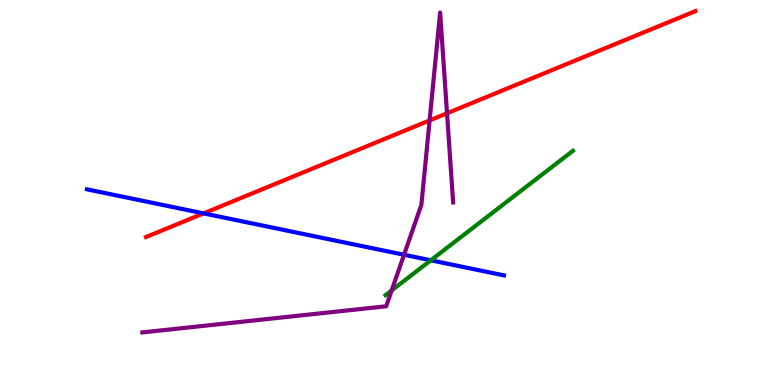[{'lines': ['blue', 'red'], 'intersections': [{'x': 2.63, 'y': 4.46}]}, {'lines': ['green', 'red'], 'intersections': []}, {'lines': ['purple', 'red'], 'intersections': [{'x': 5.54, 'y': 6.87}, {'x': 5.77, 'y': 7.06}]}, {'lines': ['blue', 'green'], 'intersections': [{'x': 5.56, 'y': 3.24}]}, {'lines': ['blue', 'purple'], 'intersections': [{'x': 5.21, 'y': 3.38}]}, {'lines': ['green', 'purple'], 'intersections': [{'x': 5.05, 'y': 2.46}]}]